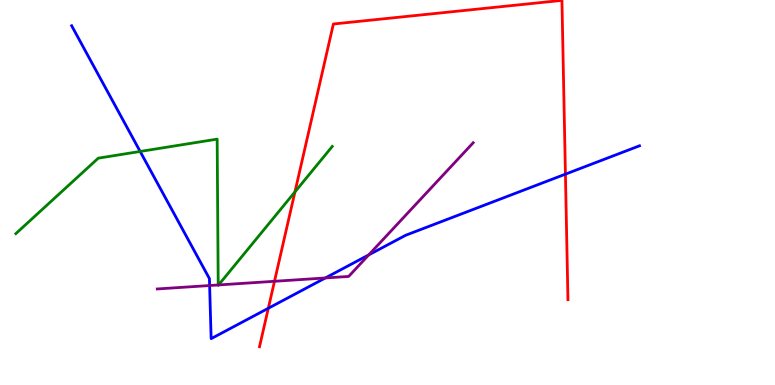[{'lines': ['blue', 'red'], 'intersections': [{'x': 3.46, 'y': 1.99}, {'x': 7.3, 'y': 5.48}]}, {'lines': ['green', 'red'], 'intersections': [{'x': 3.81, 'y': 5.02}]}, {'lines': ['purple', 'red'], 'intersections': [{'x': 3.54, 'y': 2.69}]}, {'lines': ['blue', 'green'], 'intersections': [{'x': 1.81, 'y': 6.07}]}, {'lines': ['blue', 'purple'], 'intersections': [{'x': 2.7, 'y': 2.58}, {'x': 4.2, 'y': 2.78}, {'x': 4.76, 'y': 3.38}]}, {'lines': ['green', 'purple'], 'intersections': [{'x': 2.82, 'y': 2.6}, {'x': 2.82, 'y': 2.6}]}]